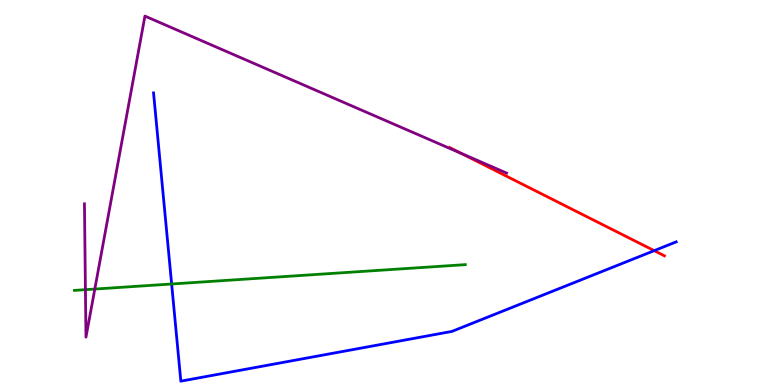[{'lines': ['blue', 'red'], 'intersections': [{'x': 8.44, 'y': 3.49}]}, {'lines': ['green', 'red'], 'intersections': []}, {'lines': ['purple', 'red'], 'intersections': [{'x': 5.95, 'y': 6.01}]}, {'lines': ['blue', 'green'], 'intersections': [{'x': 2.21, 'y': 2.62}]}, {'lines': ['blue', 'purple'], 'intersections': []}, {'lines': ['green', 'purple'], 'intersections': [{'x': 1.1, 'y': 2.48}, {'x': 1.22, 'y': 2.49}]}]